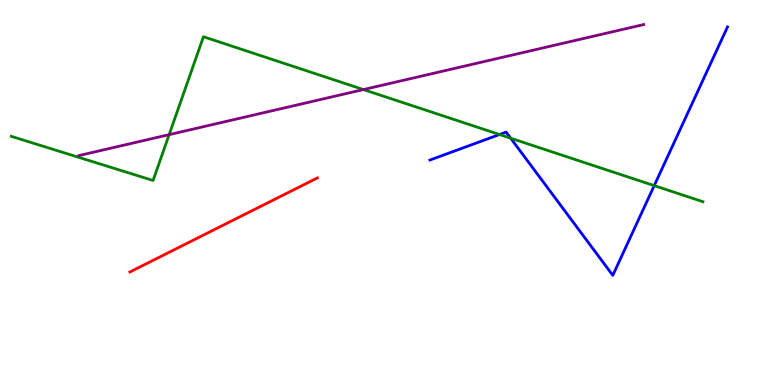[{'lines': ['blue', 'red'], 'intersections': []}, {'lines': ['green', 'red'], 'intersections': []}, {'lines': ['purple', 'red'], 'intersections': []}, {'lines': ['blue', 'green'], 'intersections': [{'x': 6.45, 'y': 6.51}, {'x': 6.59, 'y': 6.41}, {'x': 8.44, 'y': 5.18}]}, {'lines': ['blue', 'purple'], 'intersections': []}, {'lines': ['green', 'purple'], 'intersections': [{'x': 2.18, 'y': 6.5}, {'x': 4.69, 'y': 7.67}]}]